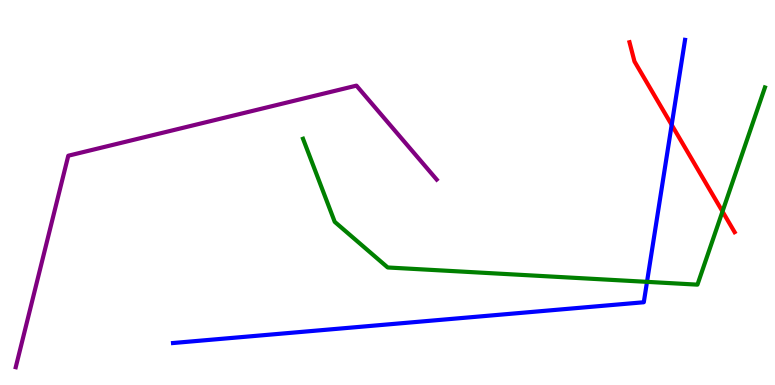[{'lines': ['blue', 'red'], 'intersections': [{'x': 8.67, 'y': 6.76}]}, {'lines': ['green', 'red'], 'intersections': [{'x': 9.32, 'y': 4.51}]}, {'lines': ['purple', 'red'], 'intersections': []}, {'lines': ['blue', 'green'], 'intersections': [{'x': 8.35, 'y': 2.68}]}, {'lines': ['blue', 'purple'], 'intersections': []}, {'lines': ['green', 'purple'], 'intersections': []}]